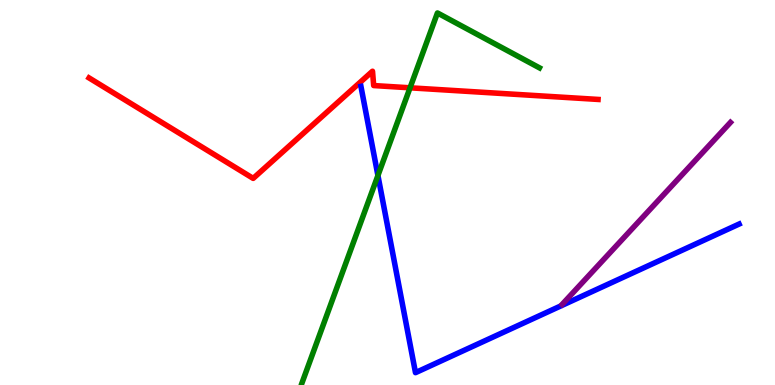[{'lines': ['blue', 'red'], 'intersections': []}, {'lines': ['green', 'red'], 'intersections': [{'x': 5.29, 'y': 7.72}]}, {'lines': ['purple', 'red'], 'intersections': []}, {'lines': ['blue', 'green'], 'intersections': [{'x': 4.88, 'y': 5.44}]}, {'lines': ['blue', 'purple'], 'intersections': []}, {'lines': ['green', 'purple'], 'intersections': []}]